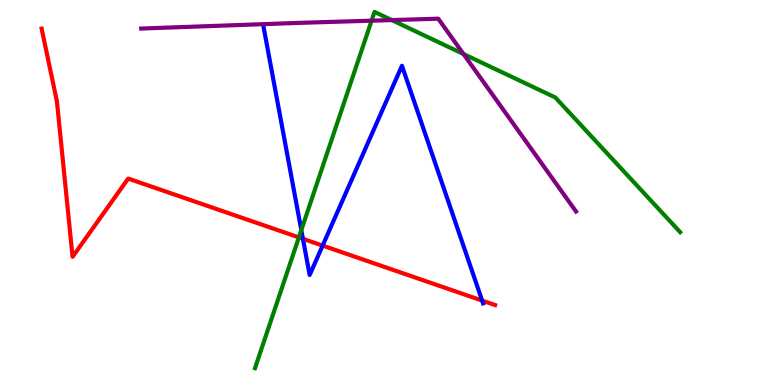[{'lines': ['blue', 'red'], 'intersections': [{'x': 3.91, 'y': 3.8}, {'x': 4.16, 'y': 3.62}, {'x': 6.22, 'y': 2.19}]}, {'lines': ['green', 'red'], 'intersections': [{'x': 3.86, 'y': 3.83}]}, {'lines': ['purple', 'red'], 'intersections': []}, {'lines': ['blue', 'green'], 'intersections': [{'x': 3.89, 'y': 4.02}]}, {'lines': ['blue', 'purple'], 'intersections': []}, {'lines': ['green', 'purple'], 'intersections': [{'x': 4.79, 'y': 9.46}, {'x': 5.06, 'y': 9.48}, {'x': 5.98, 'y': 8.6}]}]